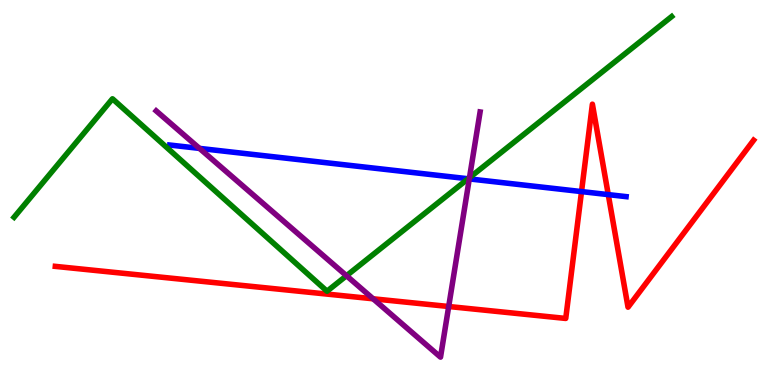[{'lines': ['blue', 'red'], 'intersections': [{'x': 7.5, 'y': 5.02}, {'x': 7.85, 'y': 4.95}]}, {'lines': ['green', 'red'], 'intersections': []}, {'lines': ['purple', 'red'], 'intersections': [{'x': 4.81, 'y': 2.24}, {'x': 5.79, 'y': 2.04}]}, {'lines': ['blue', 'green'], 'intersections': [{'x': 6.04, 'y': 5.36}]}, {'lines': ['blue', 'purple'], 'intersections': [{'x': 2.57, 'y': 6.15}, {'x': 6.06, 'y': 5.35}]}, {'lines': ['green', 'purple'], 'intersections': [{'x': 4.47, 'y': 2.84}, {'x': 6.06, 'y': 5.38}]}]